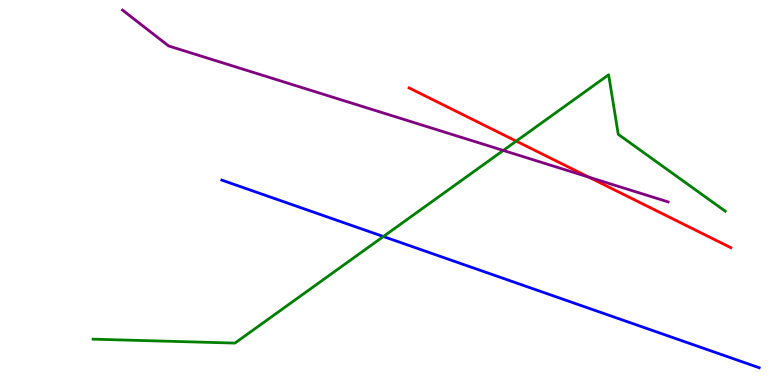[{'lines': ['blue', 'red'], 'intersections': []}, {'lines': ['green', 'red'], 'intersections': [{'x': 6.66, 'y': 6.33}]}, {'lines': ['purple', 'red'], 'intersections': [{'x': 7.6, 'y': 5.4}]}, {'lines': ['blue', 'green'], 'intersections': [{'x': 4.95, 'y': 3.86}]}, {'lines': ['blue', 'purple'], 'intersections': []}, {'lines': ['green', 'purple'], 'intersections': [{'x': 6.49, 'y': 6.09}]}]